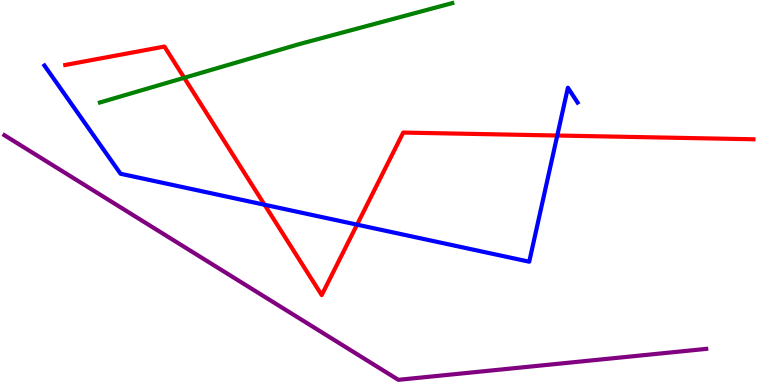[{'lines': ['blue', 'red'], 'intersections': [{'x': 3.41, 'y': 4.68}, {'x': 4.61, 'y': 4.16}, {'x': 7.19, 'y': 6.48}]}, {'lines': ['green', 'red'], 'intersections': [{'x': 2.38, 'y': 7.98}]}, {'lines': ['purple', 'red'], 'intersections': []}, {'lines': ['blue', 'green'], 'intersections': []}, {'lines': ['blue', 'purple'], 'intersections': []}, {'lines': ['green', 'purple'], 'intersections': []}]